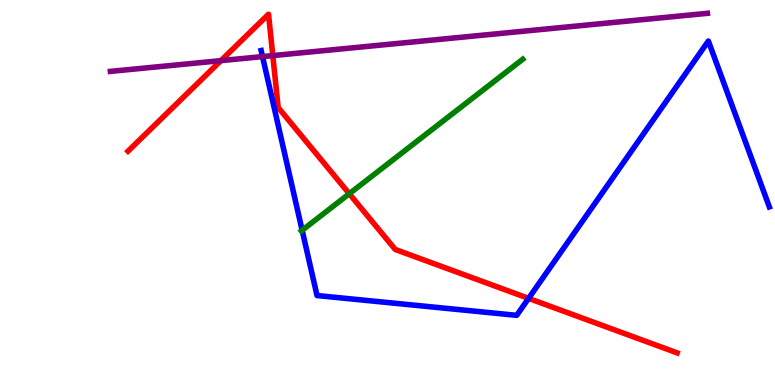[{'lines': ['blue', 'red'], 'intersections': [{'x': 6.82, 'y': 2.25}]}, {'lines': ['green', 'red'], 'intersections': [{'x': 4.51, 'y': 4.97}]}, {'lines': ['purple', 'red'], 'intersections': [{'x': 2.85, 'y': 8.42}, {'x': 3.52, 'y': 8.56}]}, {'lines': ['blue', 'green'], 'intersections': [{'x': 3.9, 'y': 4.02}]}, {'lines': ['blue', 'purple'], 'intersections': [{'x': 3.39, 'y': 8.53}]}, {'lines': ['green', 'purple'], 'intersections': []}]